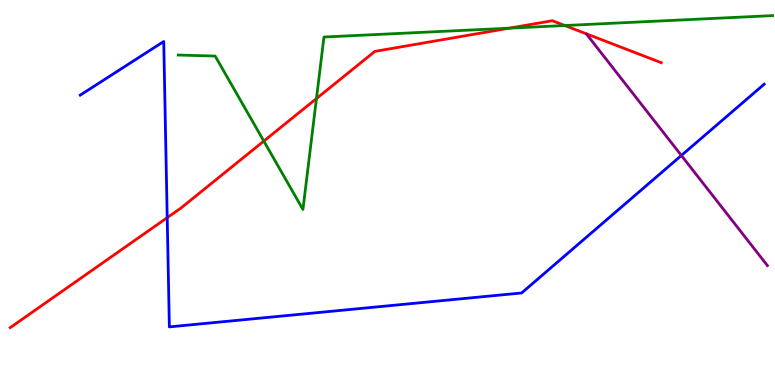[{'lines': ['blue', 'red'], 'intersections': [{'x': 2.16, 'y': 4.35}]}, {'lines': ['green', 'red'], 'intersections': [{'x': 3.4, 'y': 6.34}, {'x': 4.08, 'y': 7.44}, {'x': 6.57, 'y': 9.27}, {'x': 7.29, 'y': 9.34}]}, {'lines': ['purple', 'red'], 'intersections': []}, {'lines': ['blue', 'green'], 'intersections': []}, {'lines': ['blue', 'purple'], 'intersections': [{'x': 8.79, 'y': 5.96}]}, {'lines': ['green', 'purple'], 'intersections': []}]